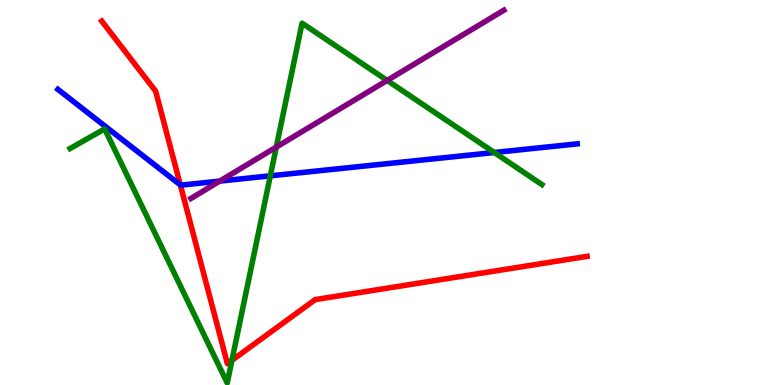[{'lines': ['blue', 'red'], 'intersections': [{'x': 2.33, 'y': 5.2}]}, {'lines': ['green', 'red'], 'intersections': [{'x': 2.99, 'y': 0.64}]}, {'lines': ['purple', 'red'], 'intersections': []}, {'lines': ['blue', 'green'], 'intersections': [{'x': 3.49, 'y': 5.43}, {'x': 6.38, 'y': 6.04}]}, {'lines': ['blue', 'purple'], 'intersections': [{'x': 2.84, 'y': 5.3}]}, {'lines': ['green', 'purple'], 'intersections': [{'x': 3.57, 'y': 6.18}, {'x': 5.0, 'y': 7.91}]}]